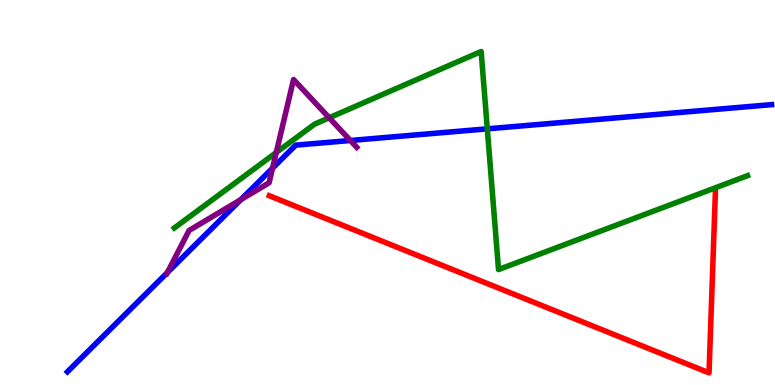[{'lines': ['blue', 'red'], 'intersections': []}, {'lines': ['green', 'red'], 'intersections': []}, {'lines': ['purple', 'red'], 'intersections': []}, {'lines': ['blue', 'green'], 'intersections': [{'x': 6.29, 'y': 6.65}]}, {'lines': ['blue', 'purple'], 'intersections': [{'x': 2.16, 'y': 2.92}, {'x': 3.11, 'y': 4.81}, {'x': 3.52, 'y': 5.63}, {'x': 4.52, 'y': 6.35}]}, {'lines': ['green', 'purple'], 'intersections': [{'x': 3.56, 'y': 6.04}, {'x': 4.25, 'y': 6.94}]}]